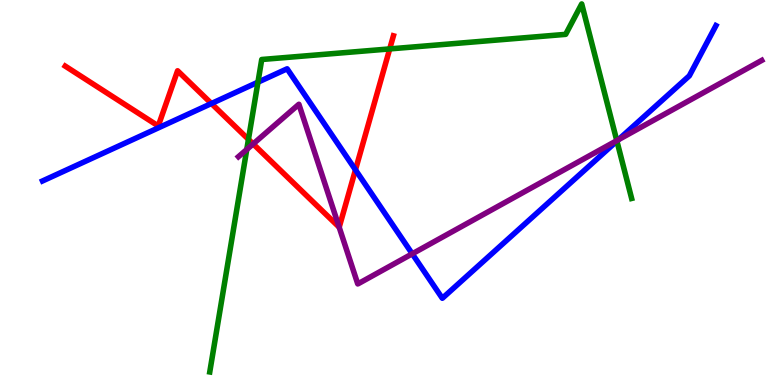[{'lines': ['blue', 'red'], 'intersections': [{'x': 2.73, 'y': 7.31}, {'x': 4.59, 'y': 5.59}]}, {'lines': ['green', 'red'], 'intersections': [{'x': 3.21, 'y': 6.38}, {'x': 5.03, 'y': 8.73}]}, {'lines': ['purple', 'red'], 'intersections': [{'x': 3.27, 'y': 6.26}, {'x': 4.38, 'y': 4.1}]}, {'lines': ['blue', 'green'], 'intersections': [{'x': 3.33, 'y': 7.87}, {'x': 7.96, 'y': 6.34}]}, {'lines': ['blue', 'purple'], 'intersections': [{'x': 5.32, 'y': 3.41}, {'x': 7.98, 'y': 6.37}]}, {'lines': ['green', 'purple'], 'intersections': [{'x': 3.18, 'y': 6.12}, {'x': 7.96, 'y': 6.35}]}]